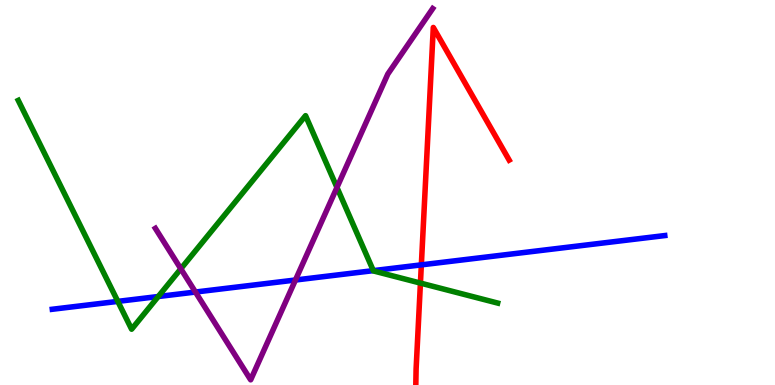[{'lines': ['blue', 'red'], 'intersections': [{'x': 5.44, 'y': 3.12}]}, {'lines': ['green', 'red'], 'intersections': [{'x': 5.42, 'y': 2.65}]}, {'lines': ['purple', 'red'], 'intersections': []}, {'lines': ['blue', 'green'], 'intersections': [{'x': 1.52, 'y': 2.17}, {'x': 2.04, 'y': 2.3}, {'x': 4.82, 'y': 2.97}]}, {'lines': ['blue', 'purple'], 'intersections': [{'x': 2.52, 'y': 2.41}, {'x': 3.81, 'y': 2.73}]}, {'lines': ['green', 'purple'], 'intersections': [{'x': 2.33, 'y': 3.02}, {'x': 4.35, 'y': 5.13}]}]